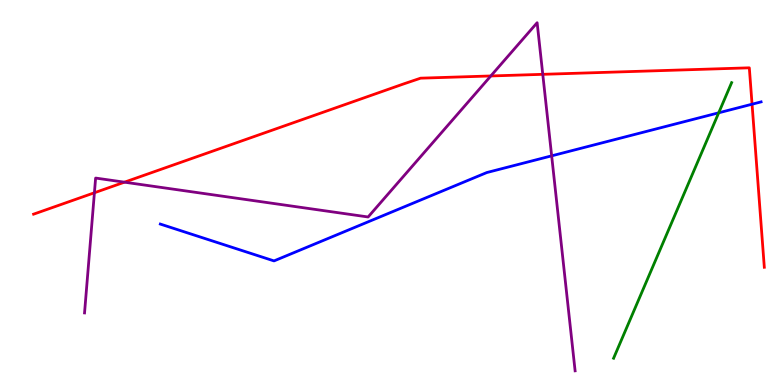[{'lines': ['blue', 'red'], 'intersections': [{'x': 9.7, 'y': 7.29}]}, {'lines': ['green', 'red'], 'intersections': []}, {'lines': ['purple', 'red'], 'intersections': [{'x': 1.22, 'y': 4.99}, {'x': 1.61, 'y': 5.27}, {'x': 6.33, 'y': 8.03}, {'x': 7.0, 'y': 8.07}]}, {'lines': ['blue', 'green'], 'intersections': [{'x': 9.27, 'y': 7.07}]}, {'lines': ['blue', 'purple'], 'intersections': [{'x': 7.12, 'y': 5.95}]}, {'lines': ['green', 'purple'], 'intersections': []}]